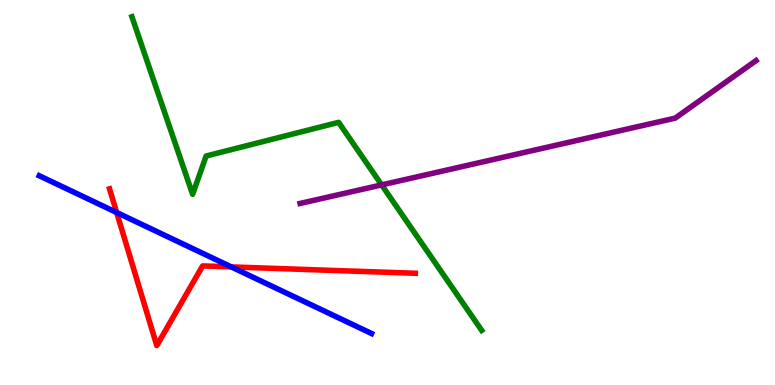[{'lines': ['blue', 'red'], 'intersections': [{'x': 1.51, 'y': 4.48}, {'x': 2.98, 'y': 3.07}]}, {'lines': ['green', 'red'], 'intersections': []}, {'lines': ['purple', 'red'], 'intersections': []}, {'lines': ['blue', 'green'], 'intersections': []}, {'lines': ['blue', 'purple'], 'intersections': []}, {'lines': ['green', 'purple'], 'intersections': [{'x': 4.92, 'y': 5.2}]}]